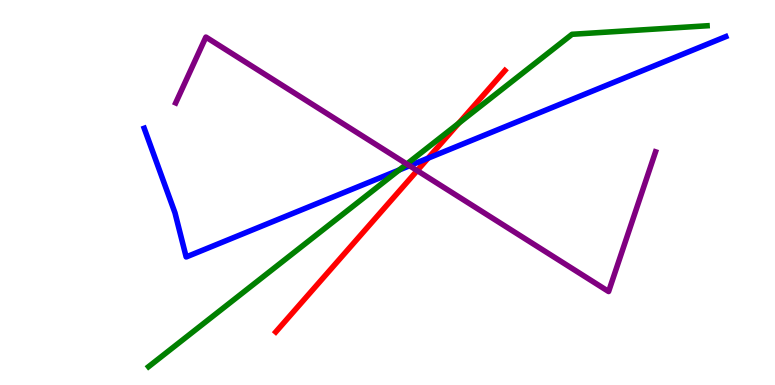[{'lines': ['blue', 'red'], 'intersections': [{'x': 5.52, 'y': 5.89}]}, {'lines': ['green', 'red'], 'intersections': [{'x': 5.92, 'y': 6.8}]}, {'lines': ['purple', 'red'], 'intersections': [{'x': 5.38, 'y': 5.57}]}, {'lines': ['blue', 'green'], 'intersections': [{'x': 5.15, 'y': 5.58}]}, {'lines': ['blue', 'purple'], 'intersections': [{'x': 5.28, 'y': 5.69}]}, {'lines': ['green', 'purple'], 'intersections': [{'x': 5.25, 'y': 5.74}]}]